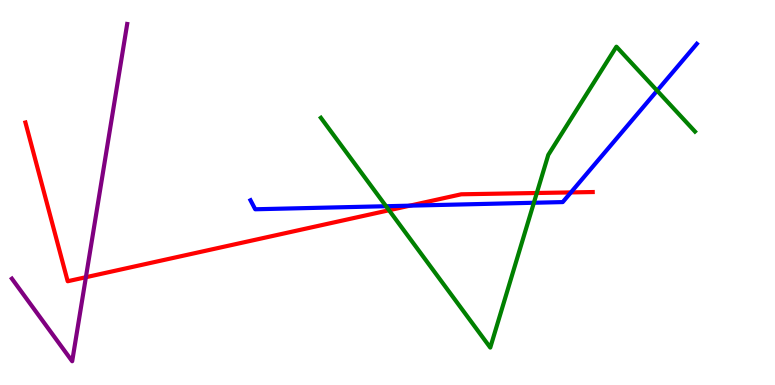[{'lines': ['blue', 'red'], 'intersections': [{'x': 5.29, 'y': 4.66}, {'x': 7.37, 'y': 5.0}]}, {'lines': ['green', 'red'], 'intersections': [{'x': 5.02, 'y': 4.54}, {'x': 6.93, 'y': 4.99}]}, {'lines': ['purple', 'red'], 'intersections': [{'x': 1.11, 'y': 2.8}]}, {'lines': ['blue', 'green'], 'intersections': [{'x': 4.98, 'y': 4.64}, {'x': 6.89, 'y': 4.73}, {'x': 8.48, 'y': 7.65}]}, {'lines': ['blue', 'purple'], 'intersections': []}, {'lines': ['green', 'purple'], 'intersections': []}]